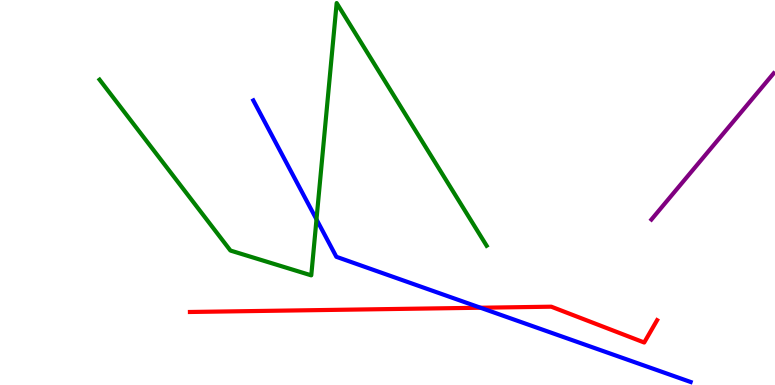[{'lines': ['blue', 'red'], 'intersections': [{'x': 6.2, 'y': 2.01}]}, {'lines': ['green', 'red'], 'intersections': []}, {'lines': ['purple', 'red'], 'intersections': []}, {'lines': ['blue', 'green'], 'intersections': [{'x': 4.08, 'y': 4.3}]}, {'lines': ['blue', 'purple'], 'intersections': []}, {'lines': ['green', 'purple'], 'intersections': []}]